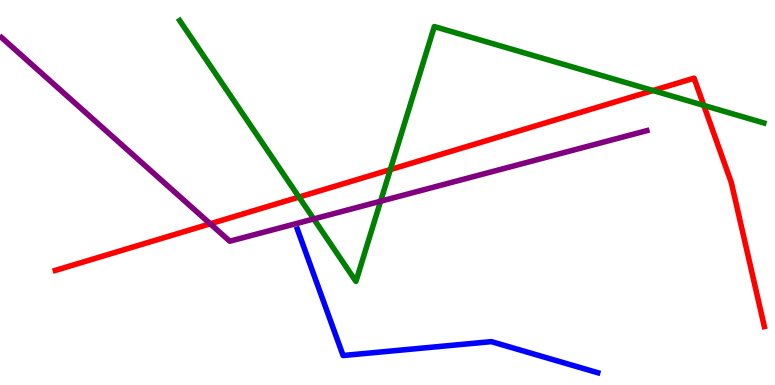[{'lines': ['blue', 'red'], 'intersections': []}, {'lines': ['green', 'red'], 'intersections': [{'x': 3.86, 'y': 4.88}, {'x': 5.04, 'y': 5.59}, {'x': 8.43, 'y': 7.65}, {'x': 9.08, 'y': 7.26}]}, {'lines': ['purple', 'red'], 'intersections': [{'x': 2.71, 'y': 4.19}]}, {'lines': ['blue', 'green'], 'intersections': []}, {'lines': ['blue', 'purple'], 'intersections': []}, {'lines': ['green', 'purple'], 'intersections': [{'x': 4.05, 'y': 4.31}, {'x': 4.91, 'y': 4.77}]}]